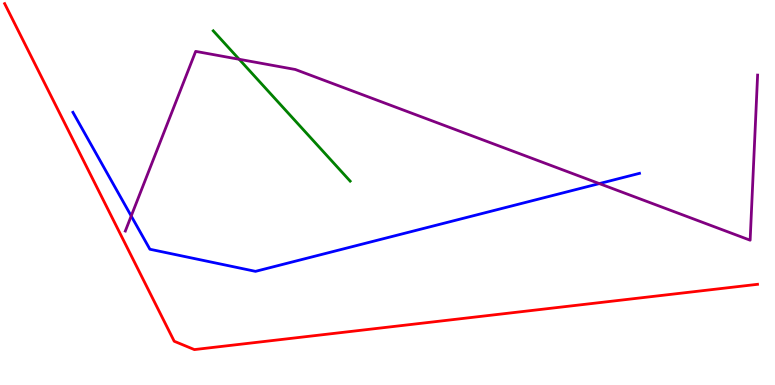[{'lines': ['blue', 'red'], 'intersections': []}, {'lines': ['green', 'red'], 'intersections': []}, {'lines': ['purple', 'red'], 'intersections': []}, {'lines': ['blue', 'green'], 'intersections': []}, {'lines': ['blue', 'purple'], 'intersections': [{'x': 1.69, 'y': 4.39}, {'x': 7.73, 'y': 5.23}]}, {'lines': ['green', 'purple'], 'intersections': [{'x': 3.09, 'y': 8.46}]}]